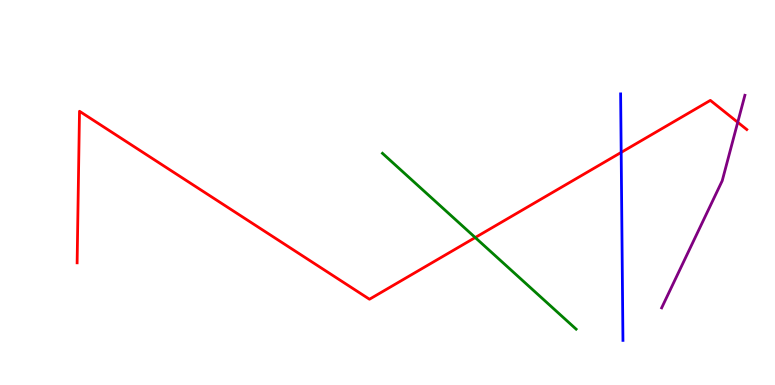[{'lines': ['blue', 'red'], 'intersections': [{'x': 8.02, 'y': 6.04}]}, {'lines': ['green', 'red'], 'intersections': [{'x': 6.13, 'y': 3.83}]}, {'lines': ['purple', 'red'], 'intersections': [{'x': 9.52, 'y': 6.82}]}, {'lines': ['blue', 'green'], 'intersections': []}, {'lines': ['blue', 'purple'], 'intersections': []}, {'lines': ['green', 'purple'], 'intersections': []}]